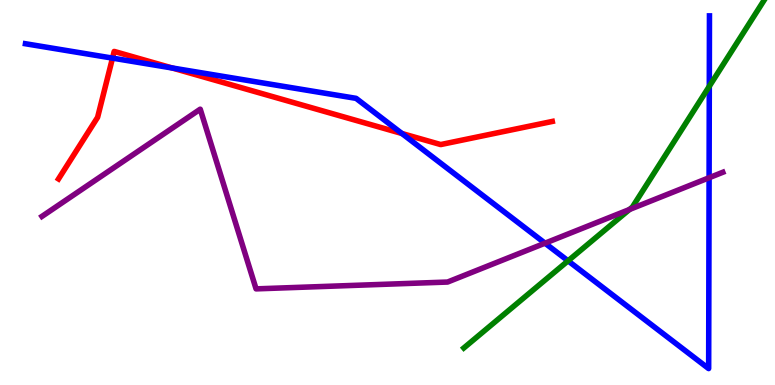[{'lines': ['blue', 'red'], 'intersections': [{'x': 1.45, 'y': 8.49}, {'x': 2.22, 'y': 8.23}, {'x': 5.19, 'y': 6.53}]}, {'lines': ['green', 'red'], 'intersections': []}, {'lines': ['purple', 'red'], 'intersections': []}, {'lines': ['blue', 'green'], 'intersections': [{'x': 7.33, 'y': 3.23}, {'x': 9.15, 'y': 7.76}]}, {'lines': ['blue', 'purple'], 'intersections': [{'x': 7.03, 'y': 3.68}, {'x': 9.15, 'y': 5.38}]}, {'lines': ['green', 'purple'], 'intersections': [{'x': 8.12, 'y': 4.56}]}]